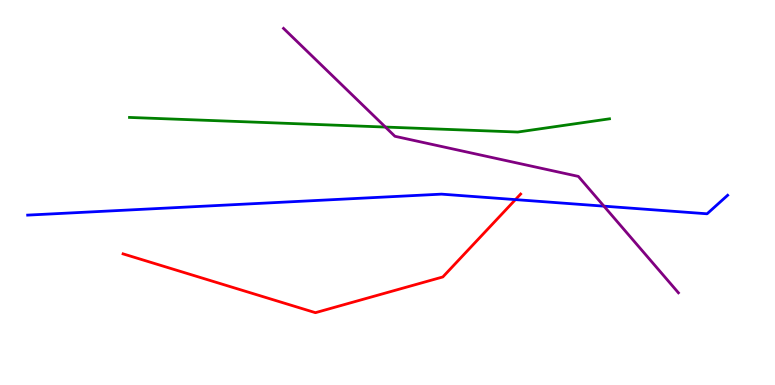[{'lines': ['blue', 'red'], 'intersections': [{'x': 6.65, 'y': 4.82}]}, {'lines': ['green', 'red'], 'intersections': []}, {'lines': ['purple', 'red'], 'intersections': []}, {'lines': ['blue', 'green'], 'intersections': []}, {'lines': ['blue', 'purple'], 'intersections': [{'x': 7.79, 'y': 4.65}]}, {'lines': ['green', 'purple'], 'intersections': [{'x': 4.97, 'y': 6.7}]}]